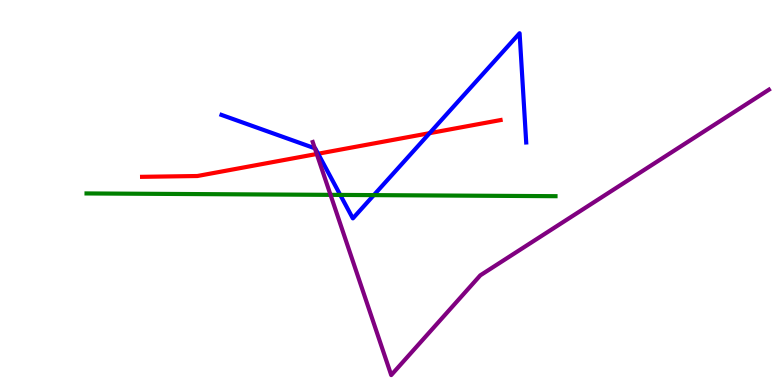[{'lines': ['blue', 'red'], 'intersections': [{'x': 4.1, 'y': 6.01}, {'x': 5.54, 'y': 6.54}]}, {'lines': ['green', 'red'], 'intersections': []}, {'lines': ['purple', 'red'], 'intersections': [{'x': 4.09, 'y': 6.0}]}, {'lines': ['blue', 'green'], 'intersections': [{'x': 4.39, 'y': 4.94}, {'x': 4.82, 'y': 4.93}]}, {'lines': ['blue', 'purple'], 'intersections': [{'x': 4.06, 'y': 6.15}]}, {'lines': ['green', 'purple'], 'intersections': [{'x': 4.26, 'y': 4.94}]}]